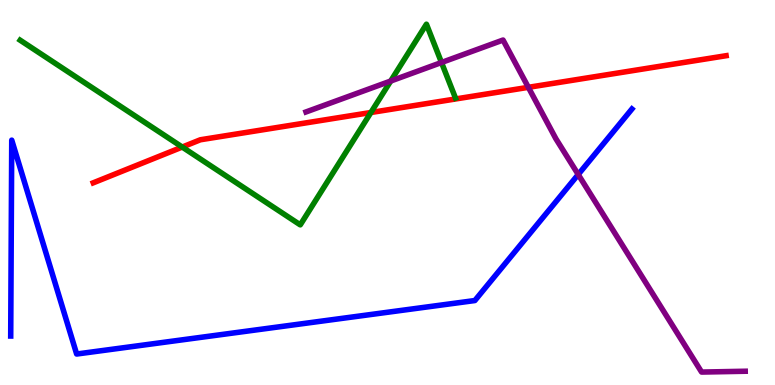[{'lines': ['blue', 'red'], 'intersections': []}, {'lines': ['green', 'red'], 'intersections': [{'x': 2.35, 'y': 6.18}, {'x': 4.79, 'y': 7.08}]}, {'lines': ['purple', 'red'], 'intersections': [{'x': 6.82, 'y': 7.73}]}, {'lines': ['blue', 'green'], 'intersections': []}, {'lines': ['blue', 'purple'], 'intersections': [{'x': 7.46, 'y': 5.47}]}, {'lines': ['green', 'purple'], 'intersections': [{'x': 5.04, 'y': 7.9}, {'x': 5.7, 'y': 8.38}]}]